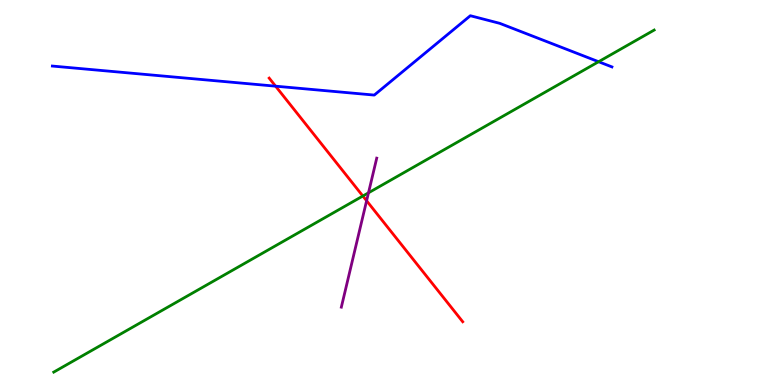[{'lines': ['blue', 'red'], 'intersections': [{'x': 3.56, 'y': 7.76}]}, {'lines': ['green', 'red'], 'intersections': [{'x': 4.68, 'y': 4.91}]}, {'lines': ['purple', 'red'], 'intersections': [{'x': 4.73, 'y': 4.79}]}, {'lines': ['blue', 'green'], 'intersections': [{'x': 7.72, 'y': 8.4}]}, {'lines': ['blue', 'purple'], 'intersections': []}, {'lines': ['green', 'purple'], 'intersections': [{'x': 4.75, 'y': 4.99}]}]